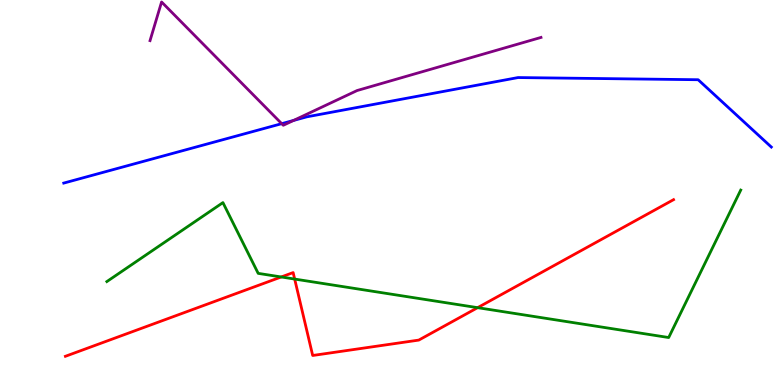[{'lines': ['blue', 'red'], 'intersections': []}, {'lines': ['green', 'red'], 'intersections': [{'x': 3.63, 'y': 2.81}, {'x': 3.8, 'y': 2.75}, {'x': 6.16, 'y': 2.01}]}, {'lines': ['purple', 'red'], 'intersections': []}, {'lines': ['blue', 'green'], 'intersections': []}, {'lines': ['blue', 'purple'], 'intersections': [{'x': 3.64, 'y': 6.79}, {'x': 3.79, 'y': 6.87}]}, {'lines': ['green', 'purple'], 'intersections': []}]